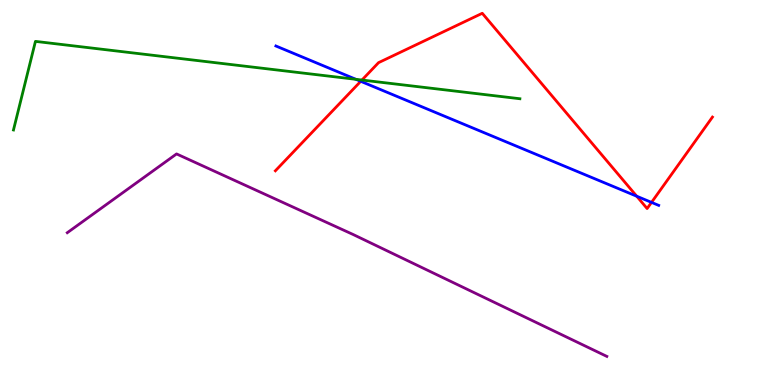[{'lines': ['blue', 'red'], 'intersections': [{'x': 4.65, 'y': 7.89}, {'x': 8.22, 'y': 4.9}, {'x': 8.41, 'y': 4.74}]}, {'lines': ['green', 'red'], 'intersections': [{'x': 4.67, 'y': 7.92}]}, {'lines': ['purple', 'red'], 'intersections': []}, {'lines': ['blue', 'green'], 'intersections': [{'x': 4.59, 'y': 7.94}]}, {'lines': ['blue', 'purple'], 'intersections': []}, {'lines': ['green', 'purple'], 'intersections': []}]